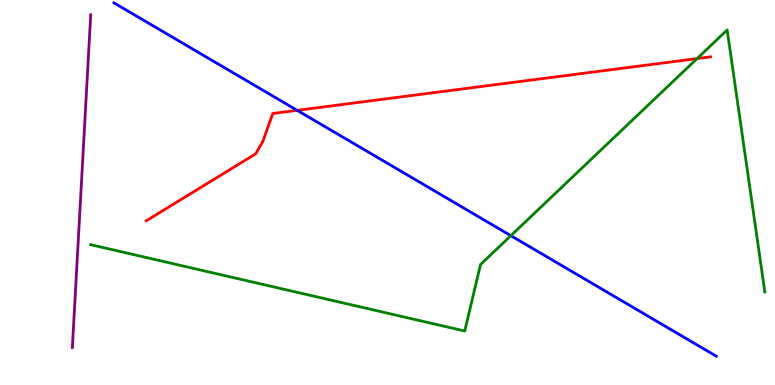[{'lines': ['blue', 'red'], 'intersections': [{'x': 3.83, 'y': 7.13}]}, {'lines': ['green', 'red'], 'intersections': [{'x': 8.99, 'y': 8.48}]}, {'lines': ['purple', 'red'], 'intersections': []}, {'lines': ['blue', 'green'], 'intersections': [{'x': 6.59, 'y': 3.88}]}, {'lines': ['blue', 'purple'], 'intersections': []}, {'lines': ['green', 'purple'], 'intersections': []}]